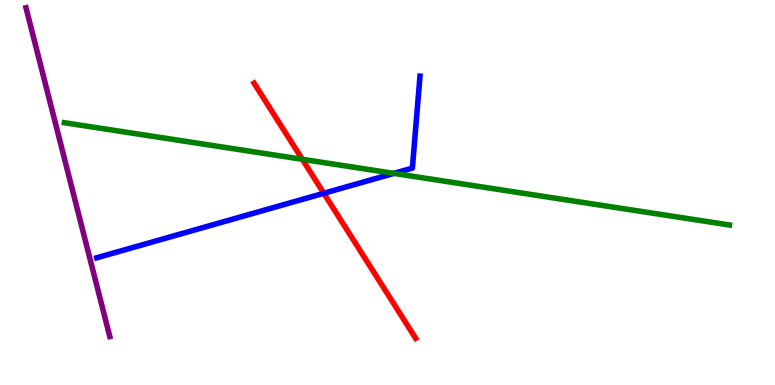[{'lines': ['blue', 'red'], 'intersections': [{'x': 4.18, 'y': 4.98}]}, {'lines': ['green', 'red'], 'intersections': [{'x': 3.9, 'y': 5.86}]}, {'lines': ['purple', 'red'], 'intersections': []}, {'lines': ['blue', 'green'], 'intersections': [{'x': 5.08, 'y': 5.5}]}, {'lines': ['blue', 'purple'], 'intersections': []}, {'lines': ['green', 'purple'], 'intersections': []}]